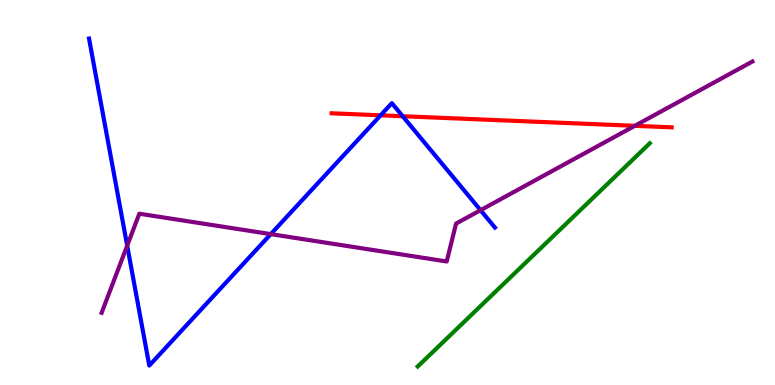[{'lines': ['blue', 'red'], 'intersections': [{'x': 4.91, 'y': 7.0}, {'x': 5.2, 'y': 6.98}]}, {'lines': ['green', 'red'], 'intersections': []}, {'lines': ['purple', 'red'], 'intersections': [{'x': 8.19, 'y': 6.73}]}, {'lines': ['blue', 'green'], 'intersections': []}, {'lines': ['blue', 'purple'], 'intersections': [{'x': 1.64, 'y': 3.62}, {'x': 3.49, 'y': 3.92}, {'x': 6.2, 'y': 4.54}]}, {'lines': ['green', 'purple'], 'intersections': []}]